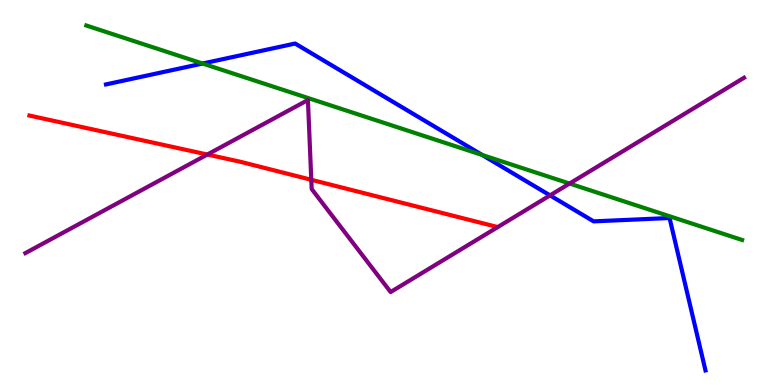[{'lines': ['blue', 'red'], 'intersections': []}, {'lines': ['green', 'red'], 'intersections': []}, {'lines': ['purple', 'red'], 'intersections': [{'x': 2.68, 'y': 5.99}, {'x': 4.02, 'y': 5.33}]}, {'lines': ['blue', 'green'], 'intersections': [{'x': 2.61, 'y': 8.35}, {'x': 6.22, 'y': 5.97}]}, {'lines': ['blue', 'purple'], 'intersections': [{'x': 7.1, 'y': 4.93}]}, {'lines': ['green', 'purple'], 'intersections': [{'x': 7.35, 'y': 5.23}]}]